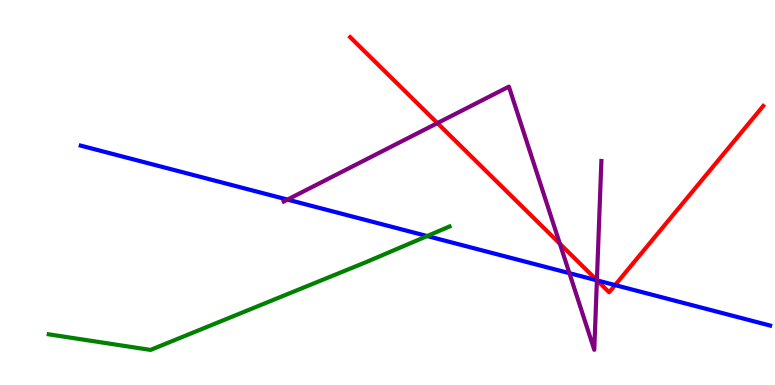[{'lines': ['blue', 'red'], 'intersections': [{'x': 7.7, 'y': 2.72}, {'x': 7.94, 'y': 2.6}]}, {'lines': ['green', 'red'], 'intersections': []}, {'lines': ['purple', 'red'], 'intersections': [{'x': 5.64, 'y': 6.8}, {'x': 7.22, 'y': 3.67}, {'x': 7.7, 'y': 2.72}]}, {'lines': ['blue', 'green'], 'intersections': [{'x': 5.51, 'y': 3.87}]}, {'lines': ['blue', 'purple'], 'intersections': [{'x': 3.71, 'y': 4.82}, {'x': 7.35, 'y': 2.9}, {'x': 7.7, 'y': 2.72}]}, {'lines': ['green', 'purple'], 'intersections': []}]